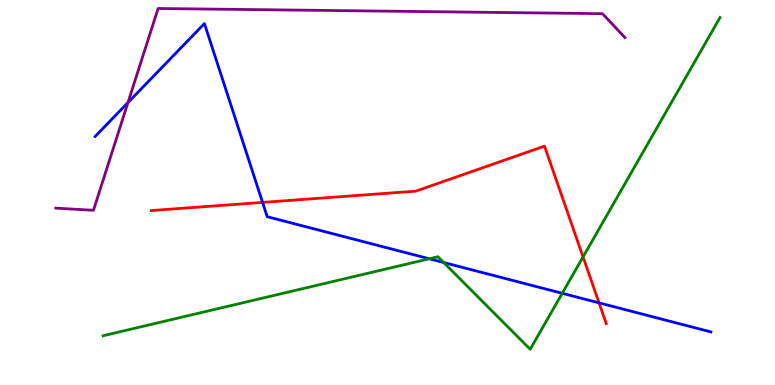[{'lines': ['blue', 'red'], 'intersections': [{'x': 3.39, 'y': 4.74}, {'x': 7.73, 'y': 2.13}]}, {'lines': ['green', 'red'], 'intersections': [{'x': 7.52, 'y': 3.33}]}, {'lines': ['purple', 'red'], 'intersections': []}, {'lines': ['blue', 'green'], 'intersections': [{'x': 5.54, 'y': 3.28}, {'x': 5.72, 'y': 3.18}, {'x': 7.25, 'y': 2.38}]}, {'lines': ['blue', 'purple'], 'intersections': [{'x': 1.65, 'y': 7.34}]}, {'lines': ['green', 'purple'], 'intersections': []}]